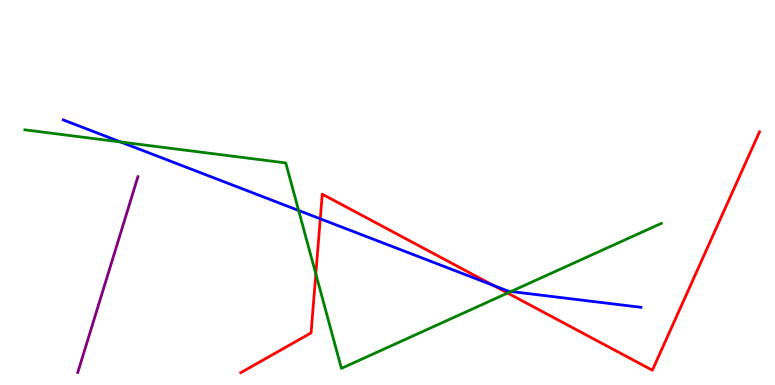[{'lines': ['blue', 'red'], 'intersections': [{'x': 4.13, 'y': 4.32}, {'x': 6.36, 'y': 2.59}]}, {'lines': ['green', 'red'], 'intersections': [{'x': 4.08, 'y': 2.88}, {'x': 6.55, 'y': 2.39}]}, {'lines': ['purple', 'red'], 'intersections': []}, {'lines': ['blue', 'green'], 'intersections': [{'x': 1.56, 'y': 6.31}, {'x': 3.85, 'y': 4.53}, {'x': 6.59, 'y': 2.43}]}, {'lines': ['blue', 'purple'], 'intersections': []}, {'lines': ['green', 'purple'], 'intersections': []}]